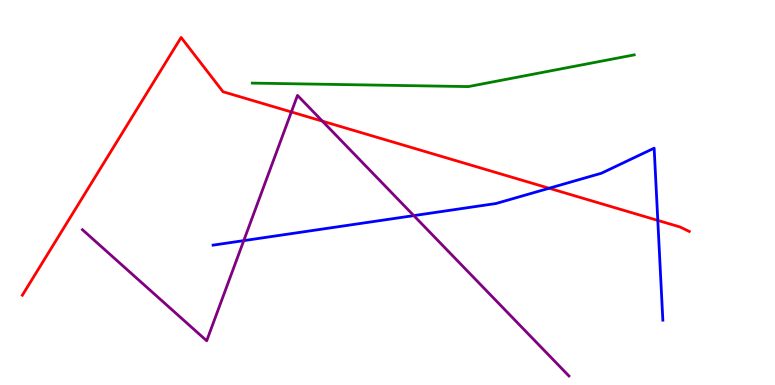[{'lines': ['blue', 'red'], 'intersections': [{'x': 7.09, 'y': 5.11}, {'x': 8.49, 'y': 4.28}]}, {'lines': ['green', 'red'], 'intersections': []}, {'lines': ['purple', 'red'], 'intersections': [{'x': 3.76, 'y': 7.09}, {'x': 4.16, 'y': 6.85}]}, {'lines': ['blue', 'green'], 'intersections': []}, {'lines': ['blue', 'purple'], 'intersections': [{'x': 3.15, 'y': 3.75}, {'x': 5.34, 'y': 4.4}]}, {'lines': ['green', 'purple'], 'intersections': []}]